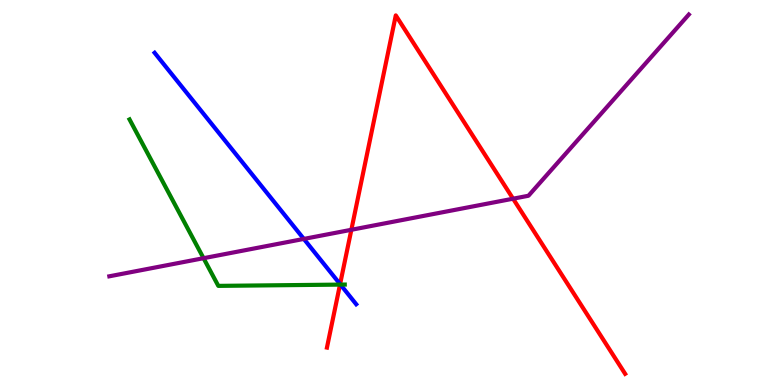[{'lines': ['blue', 'red'], 'intersections': [{'x': 4.39, 'y': 2.62}]}, {'lines': ['green', 'red'], 'intersections': [{'x': 4.39, 'y': 2.61}]}, {'lines': ['purple', 'red'], 'intersections': [{'x': 4.53, 'y': 4.03}, {'x': 6.62, 'y': 4.84}]}, {'lines': ['blue', 'green'], 'intersections': [{'x': 4.39, 'y': 2.61}]}, {'lines': ['blue', 'purple'], 'intersections': [{'x': 3.92, 'y': 3.79}]}, {'lines': ['green', 'purple'], 'intersections': [{'x': 2.63, 'y': 3.29}]}]